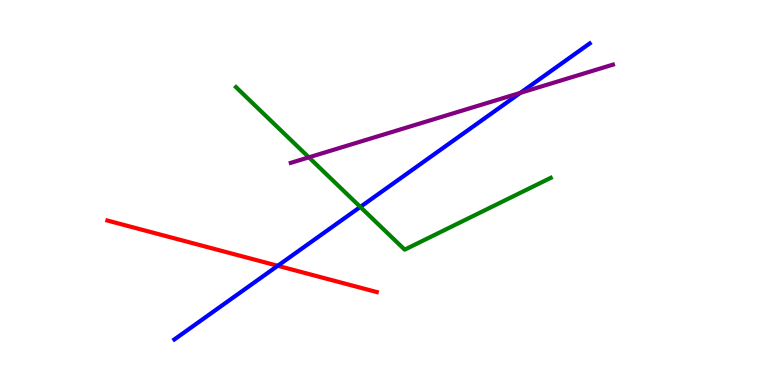[{'lines': ['blue', 'red'], 'intersections': [{'x': 3.58, 'y': 3.1}]}, {'lines': ['green', 'red'], 'intersections': []}, {'lines': ['purple', 'red'], 'intersections': []}, {'lines': ['blue', 'green'], 'intersections': [{'x': 4.65, 'y': 4.63}]}, {'lines': ['blue', 'purple'], 'intersections': [{'x': 6.71, 'y': 7.59}]}, {'lines': ['green', 'purple'], 'intersections': [{'x': 3.99, 'y': 5.91}]}]